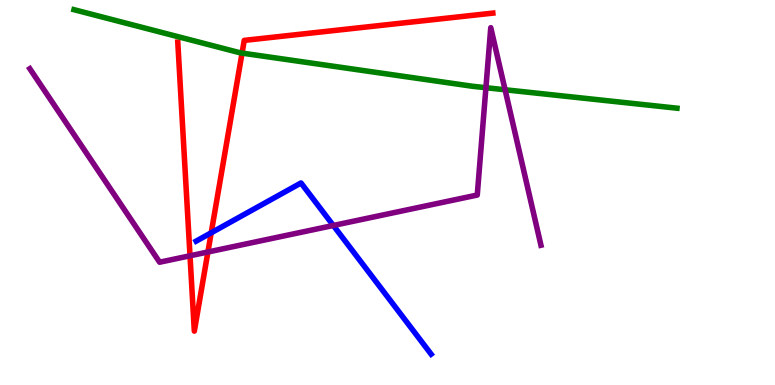[{'lines': ['blue', 'red'], 'intersections': [{'x': 2.73, 'y': 3.95}]}, {'lines': ['green', 'red'], 'intersections': [{'x': 3.12, 'y': 8.62}]}, {'lines': ['purple', 'red'], 'intersections': [{'x': 2.45, 'y': 3.36}, {'x': 2.68, 'y': 3.45}]}, {'lines': ['blue', 'green'], 'intersections': []}, {'lines': ['blue', 'purple'], 'intersections': [{'x': 4.3, 'y': 4.14}]}, {'lines': ['green', 'purple'], 'intersections': [{'x': 6.27, 'y': 7.72}, {'x': 6.52, 'y': 7.67}]}]